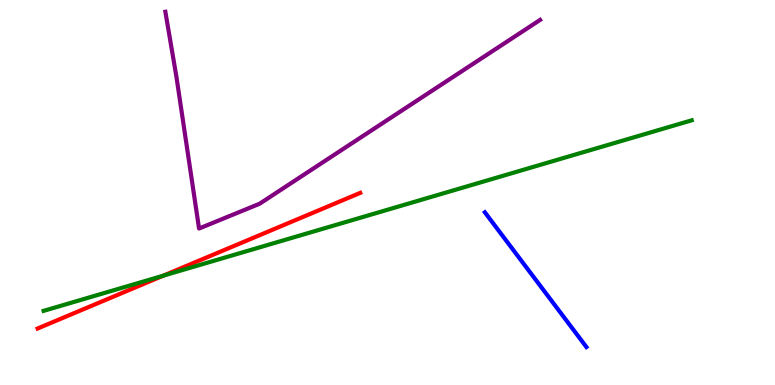[{'lines': ['blue', 'red'], 'intersections': []}, {'lines': ['green', 'red'], 'intersections': [{'x': 2.11, 'y': 2.84}]}, {'lines': ['purple', 'red'], 'intersections': []}, {'lines': ['blue', 'green'], 'intersections': []}, {'lines': ['blue', 'purple'], 'intersections': []}, {'lines': ['green', 'purple'], 'intersections': []}]